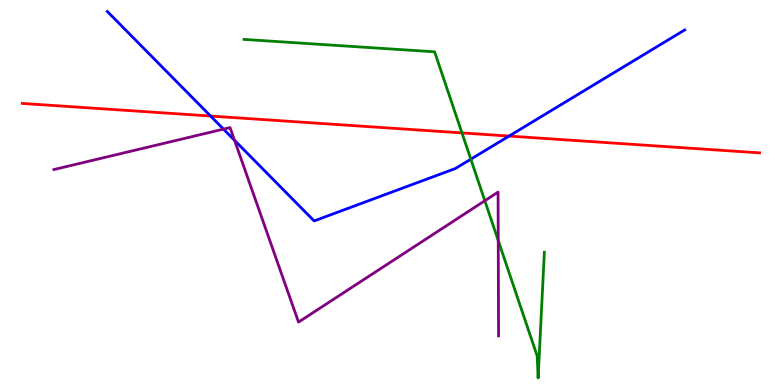[{'lines': ['blue', 'red'], 'intersections': [{'x': 2.72, 'y': 6.99}, {'x': 6.57, 'y': 6.47}]}, {'lines': ['green', 'red'], 'intersections': [{'x': 5.96, 'y': 6.55}]}, {'lines': ['purple', 'red'], 'intersections': []}, {'lines': ['blue', 'green'], 'intersections': [{'x': 6.08, 'y': 5.87}]}, {'lines': ['blue', 'purple'], 'intersections': [{'x': 2.88, 'y': 6.65}, {'x': 3.03, 'y': 6.36}]}, {'lines': ['green', 'purple'], 'intersections': [{'x': 6.26, 'y': 4.79}, {'x': 6.43, 'y': 3.75}]}]